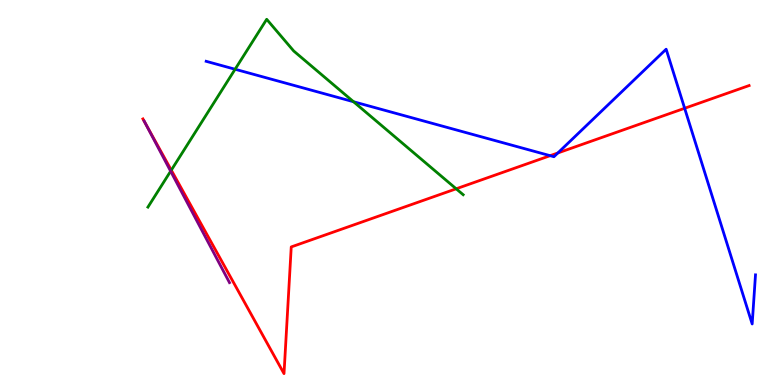[{'lines': ['blue', 'red'], 'intersections': [{'x': 7.1, 'y': 5.96}, {'x': 7.2, 'y': 6.03}, {'x': 8.83, 'y': 7.19}]}, {'lines': ['green', 'red'], 'intersections': [{'x': 2.21, 'y': 5.58}, {'x': 5.89, 'y': 5.1}]}, {'lines': ['purple', 'red'], 'intersections': [{'x': 1.87, 'y': 6.81}]}, {'lines': ['blue', 'green'], 'intersections': [{'x': 3.03, 'y': 8.2}, {'x': 4.56, 'y': 7.36}]}, {'lines': ['blue', 'purple'], 'intersections': []}, {'lines': ['green', 'purple'], 'intersections': [{'x': 2.2, 'y': 5.55}]}]